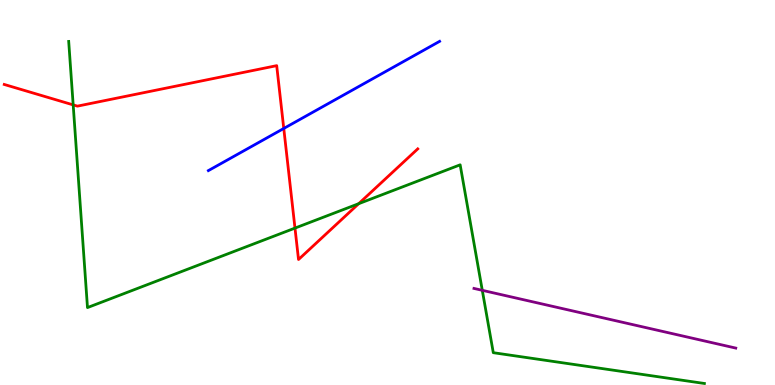[{'lines': ['blue', 'red'], 'intersections': [{'x': 3.66, 'y': 6.66}]}, {'lines': ['green', 'red'], 'intersections': [{'x': 0.944, 'y': 7.28}, {'x': 3.81, 'y': 4.08}, {'x': 4.63, 'y': 4.71}]}, {'lines': ['purple', 'red'], 'intersections': []}, {'lines': ['blue', 'green'], 'intersections': []}, {'lines': ['blue', 'purple'], 'intersections': []}, {'lines': ['green', 'purple'], 'intersections': [{'x': 6.22, 'y': 2.46}]}]